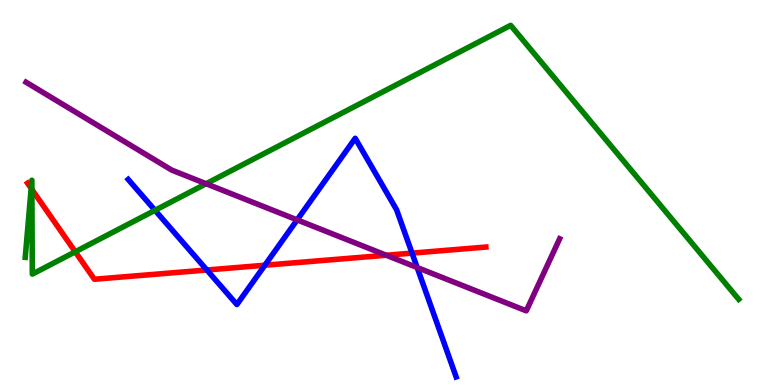[{'lines': ['blue', 'red'], 'intersections': [{'x': 2.67, 'y': 2.99}, {'x': 3.42, 'y': 3.11}, {'x': 5.32, 'y': 3.43}]}, {'lines': ['green', 'red'], 'intersections': [{'x': 0.402, 'y': 5.11}, {'x': 0.412, 'y': 5.08}, {'x': 0.971, 'y': 3.46}]}, {'lines': ['purple', 'red'], 'intersections': [{'x': 4.98, 'y': 3.37}]}, {'lines': ['blue', 'green'], 'intersections': [{'x': 2.0, 'y': 4.54}]}, {'lines': ['blue', 'purple'], 'intersections': [{'x': 3.83, 'y': 4.29}, {'x': 5.38, 'y': 3.05}]}, {'lines': ['green', 'purple'], 'intersections': [{'x': 2.66, 'y': 5.23}]}]